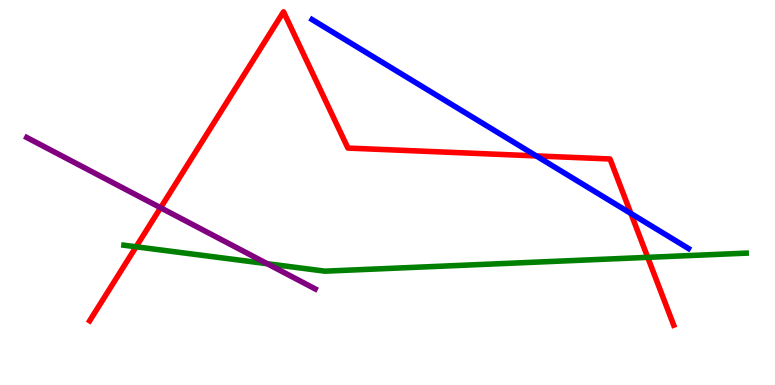[{'lines': ['blue', 'red'], 'intersections': [{'x': 6.92, 'y': 5.95}, {'x': 8.14, 'y': 4.45}]}, {'lines': ['green', 'red'], 'intersections': [{'x': 1.76, 'y': 3.59}, {'x': 8.36, 'y': 3.32}]}, {'lines': ['purple', 'red'], 'intersections': [{'x': 2.07, 'y': 4.6}]}, {'lines': ['blue', 'green'], 'intersections': []}, {'lines': ['blue', 'purple'], 'intersections': []}, {'lines': ['green', 'purple'], 'intersections': [{'x': 3.45, 'y': 3.15}]}]